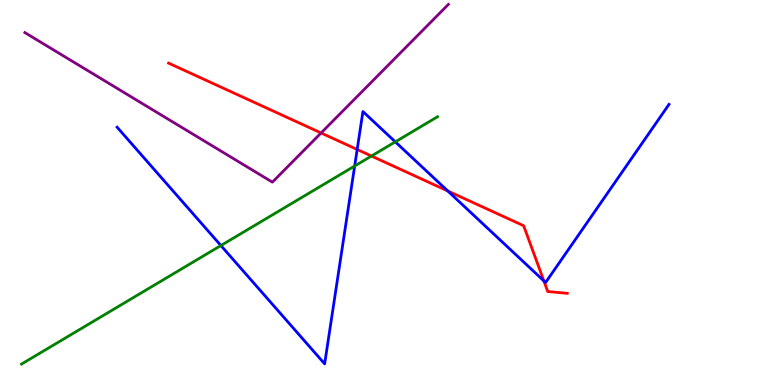[{'lines': ['blue', 'red'], 'intersections': [{'x': 4.61, 'y': 6.12}, {'x': 5.78, 'y': 5.04}, {'x': 7.02, 'y': 2.7}]}, {'lines': ['green', 'red'], 'intersections': [{'x': 4.79, 'y': 5.95}]}, {'lines': ['purple', 'red'], 'intersections': [{'x': 4.14, 'y': 6.55}]}, {'lines': ['blue', 'green'], 'intersections': [{'x': 2.85, 'y': 3.62}, {'x': 4.58, 'y': 5.69}, {'x': 5.1, 'y': 6.32}]}, {'lines': ['blue', 'purple'], 'intersections': []}, {'lines': ['green', 'purple'], 'intersections': []}]